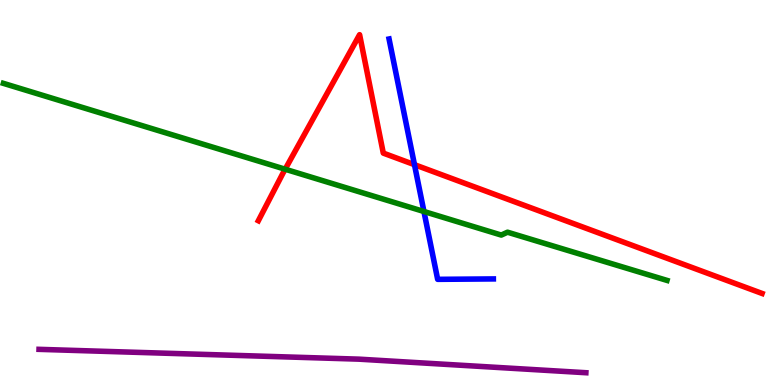[{'lines': ['blue', 'red'], 'intersections': [{'x': 5.35, 'y': 5.72}]}, {'lines': ['green', 'red'], 'intersections': [{'x': 3.68, 'y': 5.6}]}, {'lines': ['purple', 'red'], 'intersections': []}, {'lines': ['blue', 'green'], 'intersections': [{'x': 5.47, 'y': 4.51}]}, {'lines': ['blue', 'purple'], 'intersections': []}, {'lines': ['green', 'purple'], 'intersections': []}]